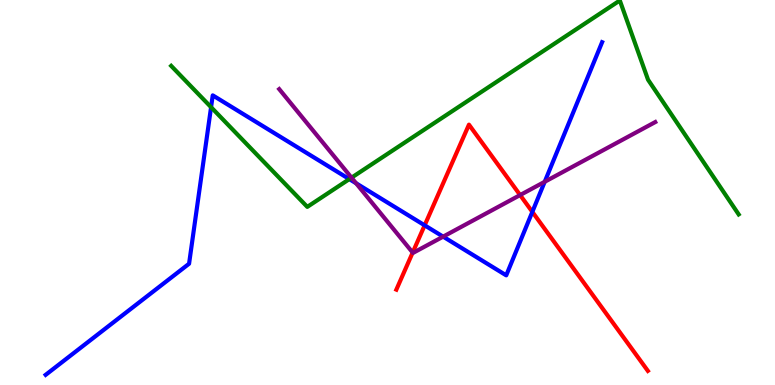[{'lines': ['blue', 'red'], 'intersections': [{'x': 5.48, 'y': 4.15}, {'x': 6.87, 'y': 4.5}]}, {'lines': ['green', 'red'], 'intersections': []}, {'lines': ['purple', 'red'], 'intersections': [{'x': 5.32, 'y': 3.44}, {'x': 6.71, 'y': 4.93}]}, {'lines': ['blue', 'green'], 'intersections': [{'x': 2.72, 'y': 7.22}, {'x': 4.51, 'y': 5.35}]}, {'lines': ['blue', 'purple'], 'intersections': [{'x': 4.59, 'y': 5.24}, {'x': 5.72, 'y': 3.85}, {'x': 7.03, 'y': 5.28}]}, {'lines': ['green', 'purple'], 'intersections': [{'x': 4.54, 'y': 5.39}]}]